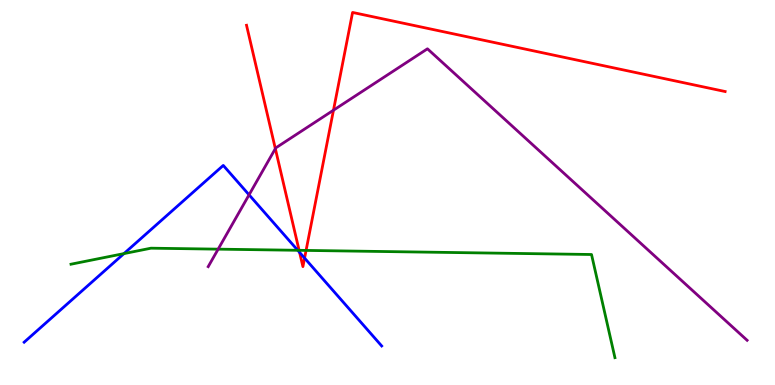[{'lines': ['blue', 'red'], 'intersections': [{'x': 3.87, 'y': 3.44}, {'x': 3.93, 'y': 3.3}]}, {'lines': ['green', 'red'], 'intersections': [{'x': 3.86, 'y': 3.5}, {'x': 3.95, 'y': 3.5}]}, {'lines': ['purple', 'red'], 'intersections': [{'x': 3.55, 'y': 6.14}, {'x': 4.3, 'y': 7.14}]}, {'lines': ['blue', 'green'], 'intersections': [{'x': 1.6, 'y': 3.41}, {'x': 3.84, 'y': 3.5}]}, {'lines': ['blue', 'purple'], 'intersections': [{'x': 3.21, 'y': 4.94}]}, {'lines': ['green', 'purple'], 'intersections': [{'x': 2.81, 'y': 3.53}]}]